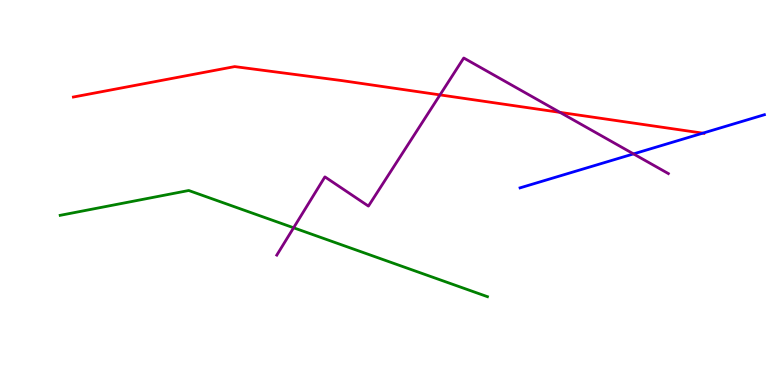[{'lines': ['blue', 'red'], 'intersections': [{'x': 9.07, 'y': 6.54}]}, {'lines': ['green', 'red'], 'intersections': []}, {'lines': ['purple', 'red'], 'intersections': [{'x': 5.68, 'y': 7.54}, {'x': 7.23, 'y': 7.08}]}, {'lines': ['blue', 'green'], 'intersections': []}, {'lines': ['blue', 'purple'], 'intersections': [{'x': 8.17, 'y': 6.0}]}, {'lines': ['green', 'purple'], 'intersections': [{'x': 3.79, 'y': 4.08}]}]